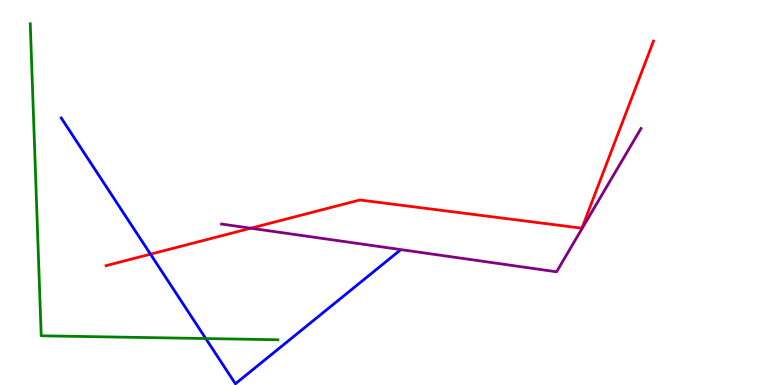[{'lines': ['blue', 'red'], 'intersections': [{'x': 1.94, 'y': 3.4}]}, {'lines': ['green', 'red'], 'intersections': []}, {'lines': ['purple', 'red'], 'intersections': [{'x': 3.24, 'y': 4.07}]}, {'lines': ['blue', 'green'], 'intersections': [{'x': 2.66, 'y': 1.21}]}, {'lines': ['blue', 'purple'], 'intersections': []}, {'lines': ['green', 'purple'], 'intersections': []}]